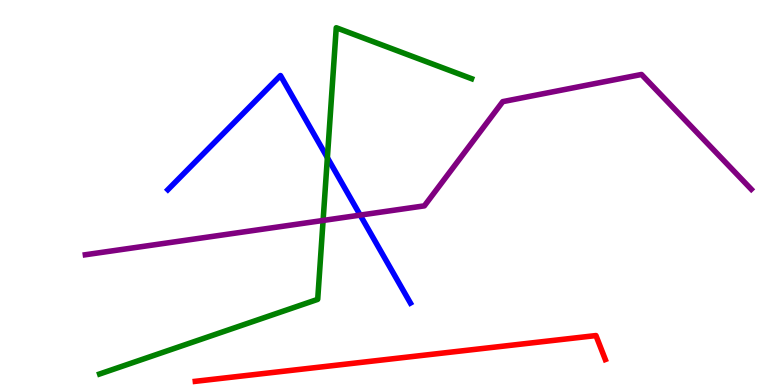[{'lines': ['blue', 'red'], 'intersections': []}, {'lines': ['green', 'red'], 'intersections': []}, {'lines': ['purple', 'red'], 'intersections': []}, {'lines': ['blue', 'green'], 'intersections': [{'x': 4.22, 'y': 5.9}]}, {'lines': ['blue', 'purple'], 'intersections': [{'x': 4.65, 'y': 4.41}]}, {'lines': ['green', 'purple'], 'intersections': [{'x': 4.17, 'y': 4.27}]}]